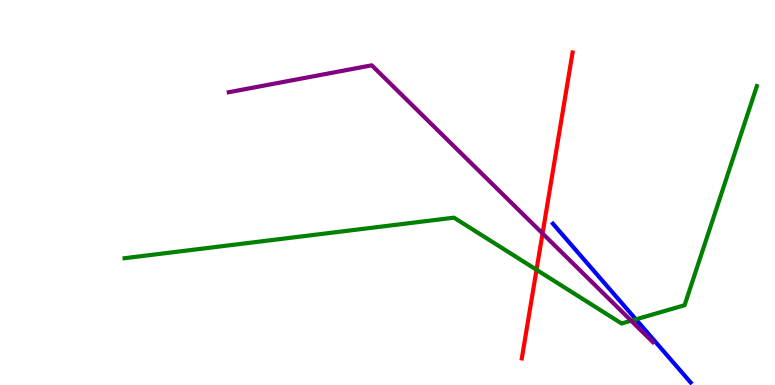[{'lines': ['blue', 'red'], 'intersections': []}, {'lines': ['green', 'red'], 'intersections': [{'x': 6.92, 'y': 2.99}]}, {'lines': ['purple', 'red'], 'intersections': [{'x': 7.0, 'y': 3.94}]}, {'lines': ['blue', 'green'], 'intersections': [{'x': 8.2, 'y': 1.71}]}, {'lines': ['blue', 'purple'], 'intersections': []}, {'lines': ['green', 'purple'], 'intersections': [{'x': 8.14, 'y': 1.67}]}]